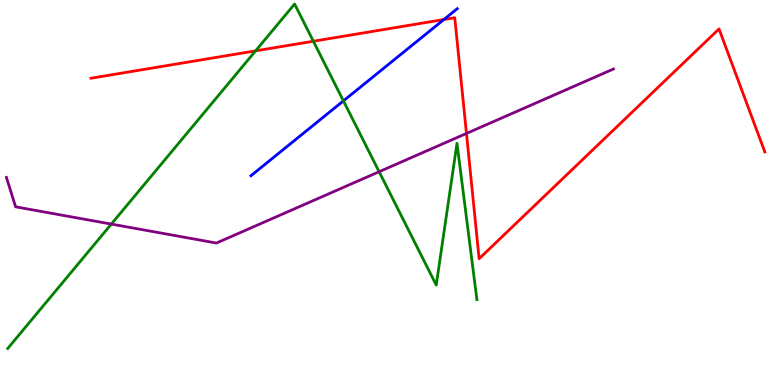[{'lines': ['blue', 'red'], 'intersections': [{'x': 5.73, 'y': 9.49}]}, {'lines': ['green', 'red'], 'intersections': [{'x': 3.3, 'y': 8.68}, {'x': 4.04, 'y': 8.93}]}, {'lines': ['purple', 'red'], 'intersections': [{'x': 6.02, 'y': 6.53}]}, {'lines': ['blue', 'green'], 'intersections': [{'x': 4.43, 'y': 7.38}]}, {'lines': ['blue', 'purple'], 'intersections': []}, {'lines': ['green', 'purple'], 'intersections': [{'x': 1.44, 'y': 4.18}, {'x': 4.89, 'y': 5.54}]}]